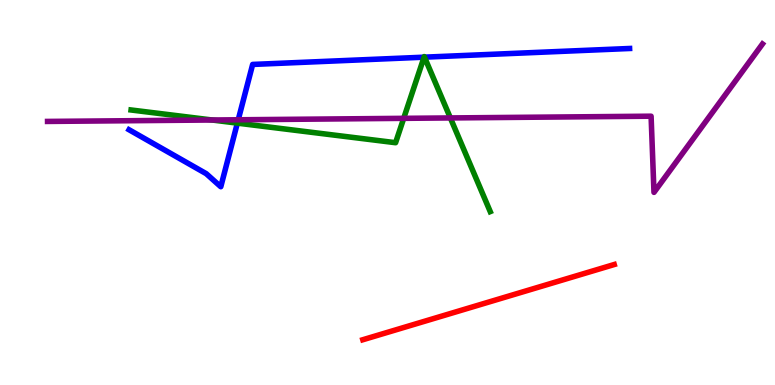[{'lines': ['blue', 'red'], 'intersections': []}, {'lines': ['green', 'red'], 'intersections': []}, {'lines': ['purple', 'red'], 'intersections': []}, {'lines': ['blue', 'green'], 'intersections': [{'x': 3.06, 'y': 6.8}, {'x': 5.47, 'y': 8.51}, {'x': 5.48, 'y': 8.52}]}, {'lines': ['blue', 'purple'], 'intersections': [{'x': 3.07, 'y': 6.89}]}, {'lines': ['green', 'purple'], 'intersections': [{'x': 2.74, 'y': 6.88}, {'x': 5.21, 'y': 6.93}, {'x': 5.81, 'y': 6.94}]}]